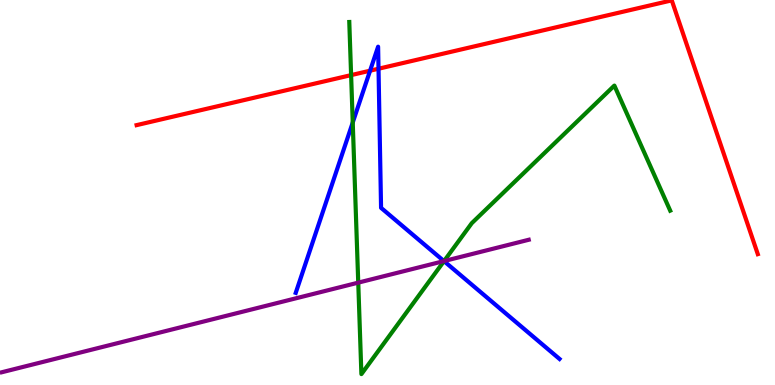[{'lines': ['blue', 'red'], 'intersections': [{'x': 4.78, 'y': 8.16}, {'x': 4.88, 'y': 8.21}]}, {'lines': ['green', 'red'], 'intersections': [{'x': 4.53, 'y': 8.05}]}, {'lines': ['purple', 'red'], 'intersections': []}, {'lines': ['blue', 'green'], 'intersections': [{'x': 4.55, 'y': 6.82}, {'x': 5.73, 'y': 3.22}]}, {'lines': ['blue', 'purple'], 'intersections': [{'x': 5.73, 'y': 3.22}]}, {'lines': ['green', 'purple'], 'intersections': [{'x': 4.62, 'y': 2.66}, {'x': 5.73, 'y': 3.22}]}]